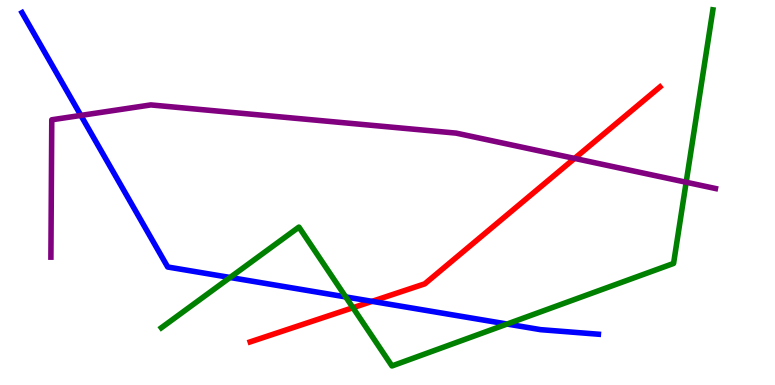[{'lines': ['blue', 'red'], 'intersections': [{'x': 4.8, 'y': 2.17}]}, {'lines': ['green', 'red'], 'intersections': [{'x': 4.55, 'y': 2.01}]}, {'lines': ['purple', 'red'], 'intersections': [{'x': 7.41, 'y': 5.89}]}, {'lines': ['blue', 'green'], 'intersections': [{'x': 2.97, 'y': 2.79}, {'x': 4.46, 'y': 2.29}, {'x': 6.54, 'y': 1.58}]}, {'lines': ['blue', 'purple'], 'intersections': [{'x': 1.04, 'y': 7.0}]}, {'lines': ['green', 'purple'], 'intersections': [{'x': 8.85, 'y': 5.27}]}]